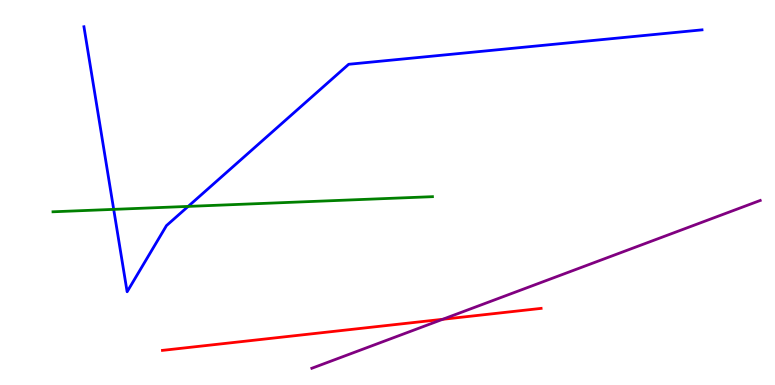[{'lines': ['blue', 'red'], 'intersections': []}, {'lines': ['green', 'red'], 'intersections': []}, {'lines': ['purple', 'red'], 'intersections': [{'x': 5.71, 'y': 1.71}]}, {'lines': ['blue', 'green'], 'intersections': [{'x': 1.47, 'y': 4.56}, {'x': 2.43, 'y': 4.64}]}, {'lines': ['blue', 'purple'], 'intersections': []}, {'lines': ['green', 'purple'], 'intersections': []}]